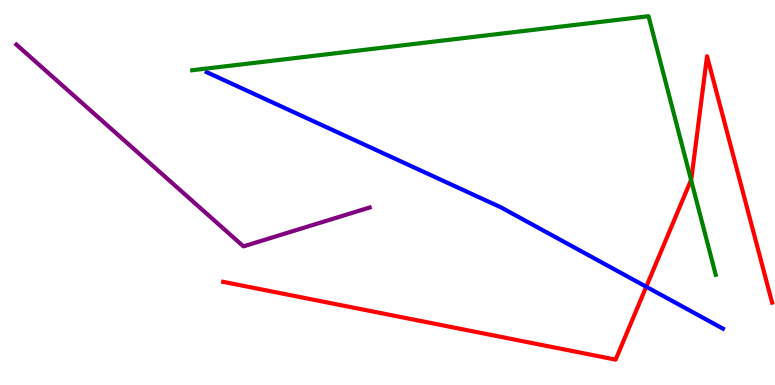[{'lines': ['blue', 'red'], 'intersections': [{'x': 8.34, 'y': 2.55}]}, {'lines': ['green', 'red'], 'intersections': [{'x': 8.92, 'y': 5.33}]}, {'lines': ['purple', 'red'], 'intersections': []}, {'lines': ['blue', 'green'], 'intersections': []}, {'lines': ['blue', 'purple'], 'intersections': []}, {'lines': ['green', 'purple'], 'intersections': []}]